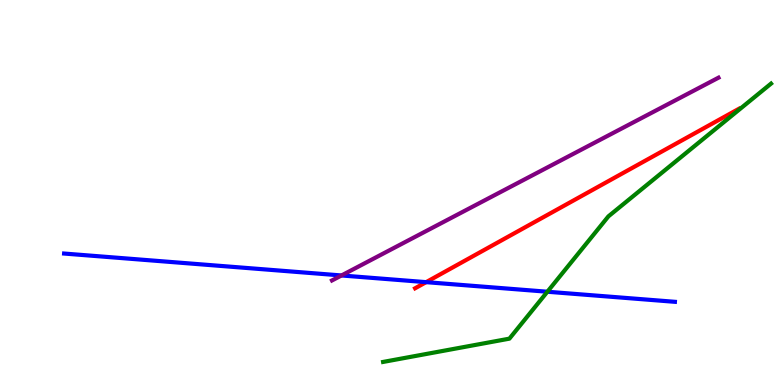[{'lines': ['blue', 'red'], 'intersections': [{'x': 5.5, 'y': 2.67}]}, {'lines': ['green', 'red'], 'intersections': []}, {'lines': ['purple', 'red'], 'intersections': []}, {'lines': ['blue', 'green'], 'intersections': [{'x': 7.06, 'y': 2.42}]}, {'lines': ['blue', 'purple'], 'intersections': [{'x': 4.41, 'y': 2.85}]}, {'lines': ['green', 'purple'], 'intersections': []}]